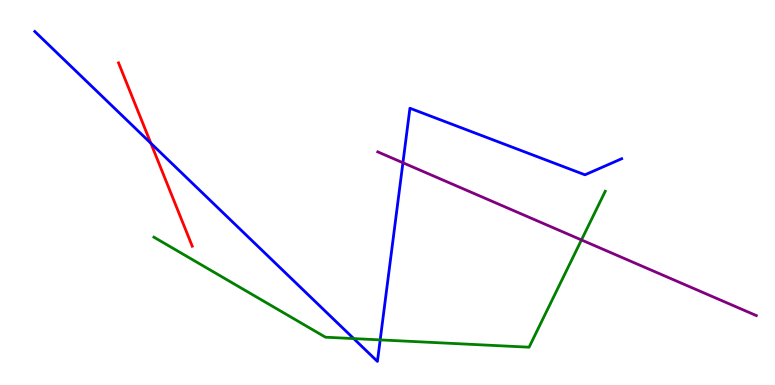[{'lines': ['blue', 'red'], 'intersections': [{'x': 1.95, 'y': 6.28}]}, {'lines': ['green', 'red'], 'intersections': []}, {'lines': ['purple', 'red'], 'intersections': []}, {'lines': ['blue', 'green'], 'intersections': [{'x': 4.56, 'y': 1.21}, {'x': 4.91, 'y': 1.17}]}, {'lines': ['blue', 'purple'], 'intersections': [{'x': 5.2, 'y': 5.77}]}, {'lines': ['green', 'purple'], 'intersections': [{'x': 7.5, 'y': 3.77}]}]